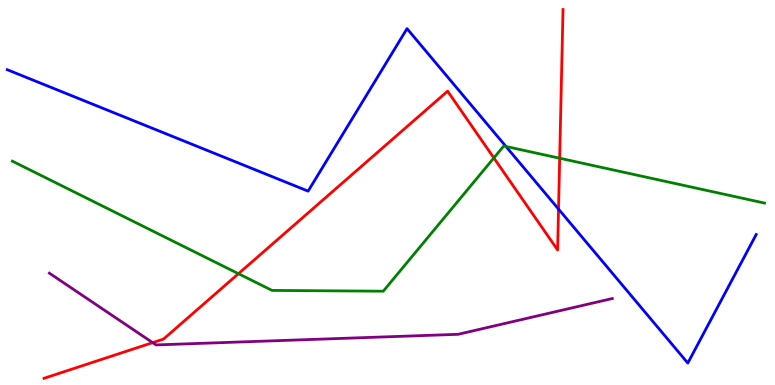[{'lines': ['blue', 'red'], 'intersections': [{'x': 7.21, 'y': 4.57}]}, {'lines': ['green', 'red'], 'intersections': [{'x': 3.08, 'y': 2.89}, {'x': 6.37, 'y': 5.9}, {'x': 7.22, 'y': 5.89}]}, {'lines': ['purple', 'red'], 'intersections': [{'x': 1.97, 'y': 1.1}]}, {'lines': ['blue', 'green'], 'intersections': [{'x': 6.53, 'y': 6.2}]}, {'lines': ['blue', 'purple'], 'intersections': []}, {'lines': ['green', 'purple'], 'intersections': []}]